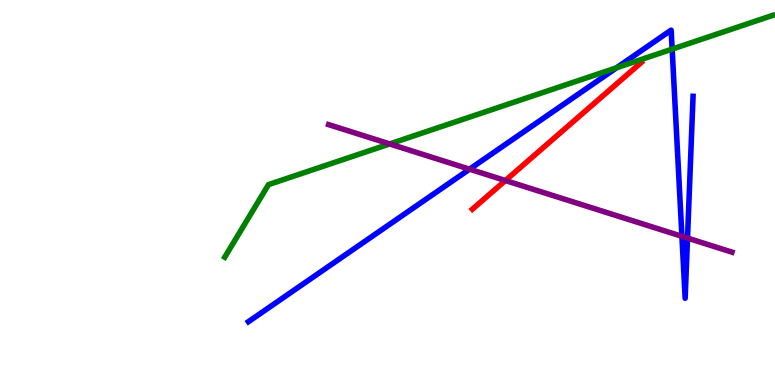[{'lines': ['blue', 'red'], 'intersections': []}, {'lines': ['green', 'red'], 'intersections': []}, {'lines': ['purple', 'red'], 'intersections': [{'x': 6.52, 'y': 5.31}]}, {'lines': ['blue', 'green'], 'intersections': [{'x': 7.96, 'y': 8.24}, {'x': 8.67, 'y': 8.72}]}, {'lines': ['blue', 'purple'], 'intersections': [{'x': 6.06, 'y': 5.61}, {'x': 8.8, 'y': 3.86}, {'x': 8.87, 'y': 3.82}]}, {'lines': ['green', 'purple'], 'intersections': [{'x': 5.03, 'y': 6.26}]}]